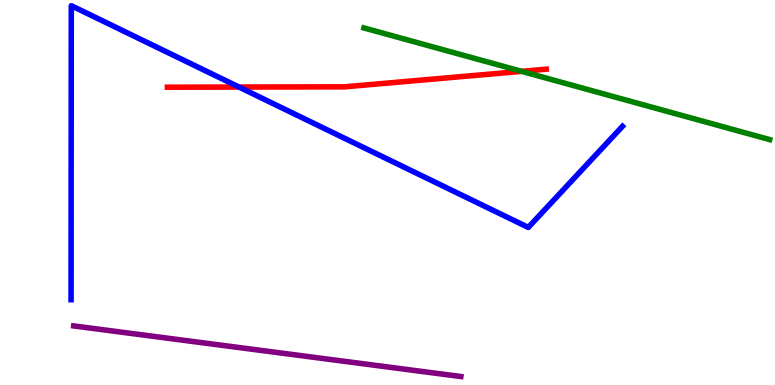[{'lines': ['blue', 'red'], 'intersections': [{'x': 3.08, 'y': 7.74}]}, {'lines': ['green', 'red'], 'intersections': [{'x': 6.73, 'y': 8.15}]}, {'lines': ['purple', 'red'], 'intersections': []}, {'lines': ['blue', 'green'], 'intersections': []}, {'lines': ['blue', 'purple'], 'intersections': []}, {'lines': ['green', 'purple'], 'intersections': []}]